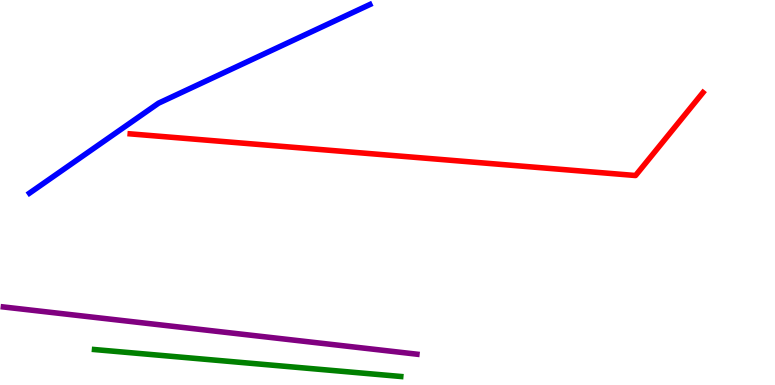[{'lines': ['blue', 'red'], 'intersections': []}, {'lines': ['green', 'red'], 'intersections': []}, {'lines': ['purple', 'red'], 'intersections': []}, {'lines': ['blue', 'green'], 'intersections': []}, {'lines': ['blue', 'purple'], 'intersections': []}, {'lines': ['green', 'purple'], 'intersections': []}]